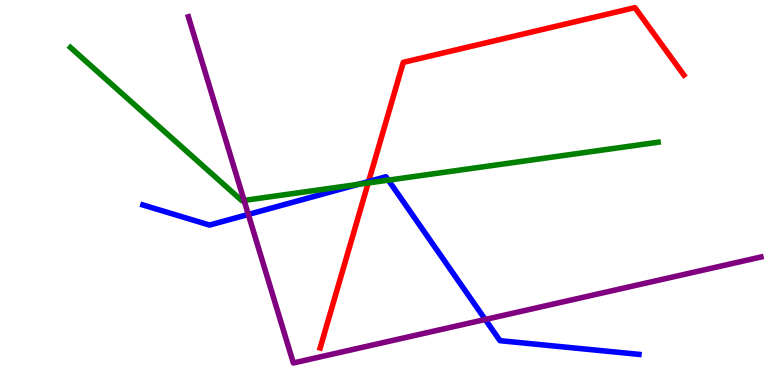[{'lines': ['blue', 'red'], 'intersections': [{'x': 4.76, 'y': 5.29}]}, {'lines': ['green', 'red'], 'intersections': [{'x': 4.75, 'y': 5.25}]}, {'lines': ['purple', 'red'], 'intersections': []}, {'lines': ['blue', 'green'], 'intersections': [{'x': 4.62, 'y': 5.21}, {'x': 5.01, 'y': 5.32}]}, {'lines': ['blue', 'purple'], 'intersections': [{'x': 3.2, 'y': 4.43}, {'x': 6.26, 'y': 1.7}]}, {'lines': ['green', 'purple'], 'intersections': [{'x': 3.15, 'y': 4.79}]}]